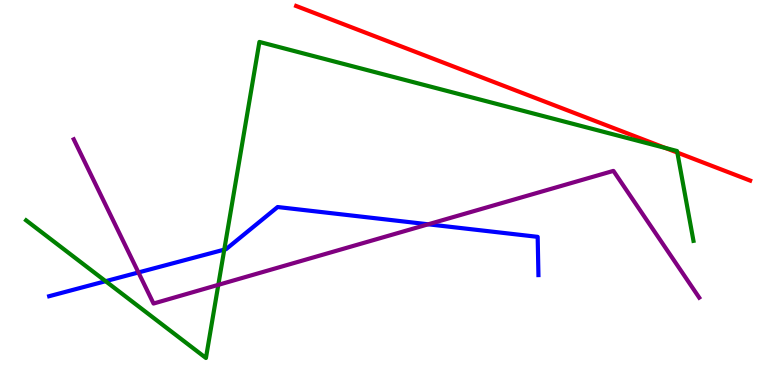[{'lines': ['blue', 'red'], 'intersections': []}, {'lines': ['green', 'red'], 'intersections': [{'x': 8.58, 'y': 6.16}, {'x': 8.74, 'y': 6.04}]}, {'lines': ['purple', 'red'], 'intersections': []}, {'lines': ['blue', 'green'], 'intersections': [{'x': 1.36, 'y': 2.7}, {'x': 2.89, 'y': 3.52}]}, {'lines': ['blue', 'purple'], 'intersections': [{'x': 1.79, 'y': 2.92}, {'x': 5.53, 'y': 4.17}]}, {'lines': ['green', 'purple'], 'intersections': [{'x': 2.82, 'y': 2.6}]}]